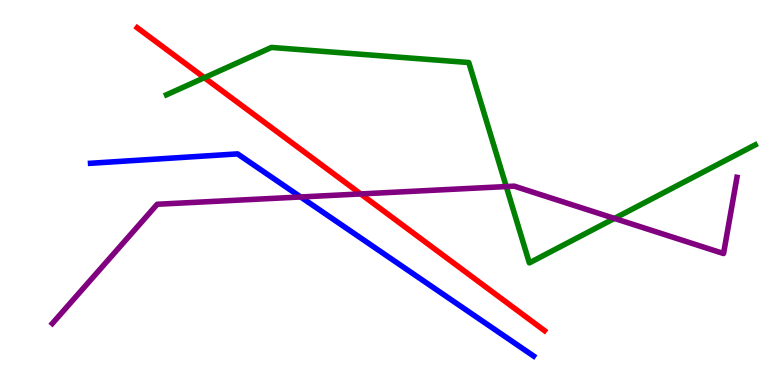[{'lines': ['blue', 'red'], 'intersections': []}, {'lines': ['green', 'red'], 'intersections': [{'x': 2.64, 'y': 7.98}]}, {'lines': ['purple', 'red'], 'intersections': [{'x': 4.65, 'y': 4.96}]}, {'lines': ['blue', 'green'], 'intersections': []}, {'lines': ['blue', 'purple'], 'intersections': [{'x': 3.88, 'y': 4.88}]}, {'lines': ['green', 'purple'], 'intersections': [{'x': 6.53, 'y': 5.15}, {'x': 7.93, 'y': 4.33}]}]